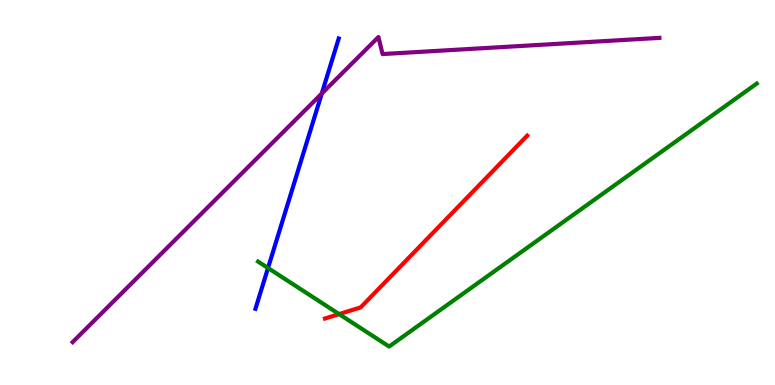[{'lines': ['blue', 'red'], 'intersections': []}, {'lines': ['green', 'red'], 'intersections': [{'x': 4.38, 'y': 1.84}]}, {'lines': ['purple', 'red'], 'intersections': []}, {'lines': ['blue', 'green'], 'intersections': [{'x': 3.46, 'y': 3.04}]}, {'lines': ['blue', 'purple'], 'intersections': [{'x': 4.15, 'y': 7.57}]}, {'lines': ['green', 'purple'], 'intersections': []}]